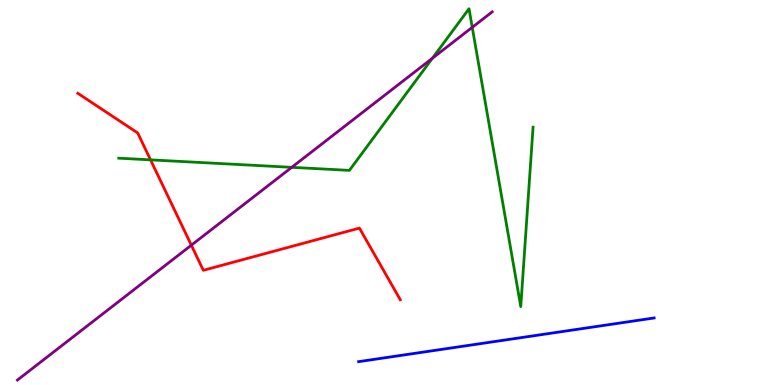[{'lines': ['blue', 'red'], 'intersections': []}, {'lines': ['green', 'red'], 'intersections': [{'x': 1.94, 'y': 5.85}]}, {'lines': ['purple', 'red'], 'intersections': [{'x': 2.47, 'y': 3.63}]}, {'lines': ['blue', 'green'], 'intersections': []}, {'lines': ['blue', 'purple'], 'intersections': []}, {'lines': ['green', 'purple'], 'intersections': [{'x': 3.76, 'y': 5.65}, {'x': 5.58, 'y': 8.49}, {'x': 6.09, 'y': 9.29}]}]